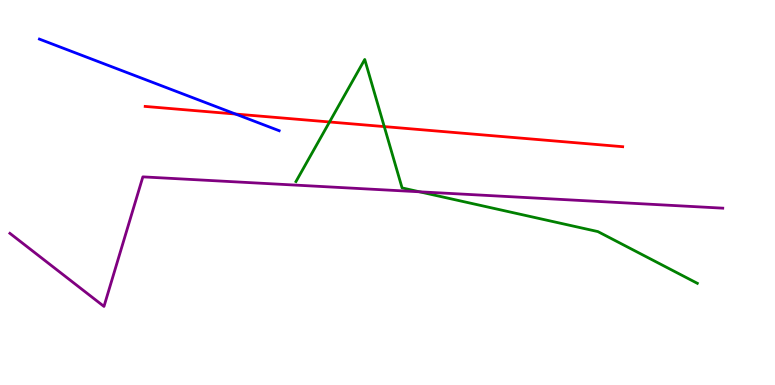[{'lines': ['blue', 'red'], 'intersections': [{'x': 3.04, 'y': 7.04}]}, {'lines': ['green', 'red'], 'intersections': [{'x': 4.25, 'y': 6.83}, {'x': 4.96, 'y': 6.71}]}, {'lines': ['purple', 'red'], 'intersections': []}, {'lines': ['blue', 'green'], 'intersections': []}, {'lines': ['blue', 'purple'], 'intersections': []}, {'lines': ['green', 'purple'], 'intersections': [{'x': 5.41, 'y': 5.02}]}]